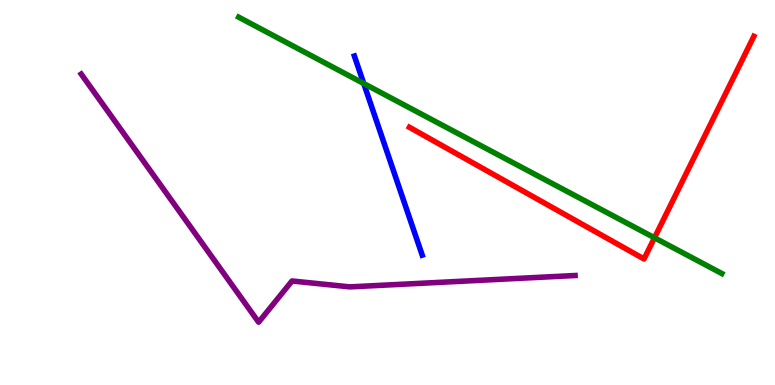[{'lines': ['blue', 'red'], 'intersections': []}, {'lines': ['green', 'red'], 'intersections': [{'x': 8.45, 'y': 3.82}]}, {'lines': ['purple', 'red'], 'intersections': []}, {'lines': ['blue', 'green'], 'intersections': [{'x': 4.69, 'y': 7.83}]}, {'lines': ['blue', 'purple'], 'intersections': []}, {'lines': ['green', 'purple'], 'intersections': []}]